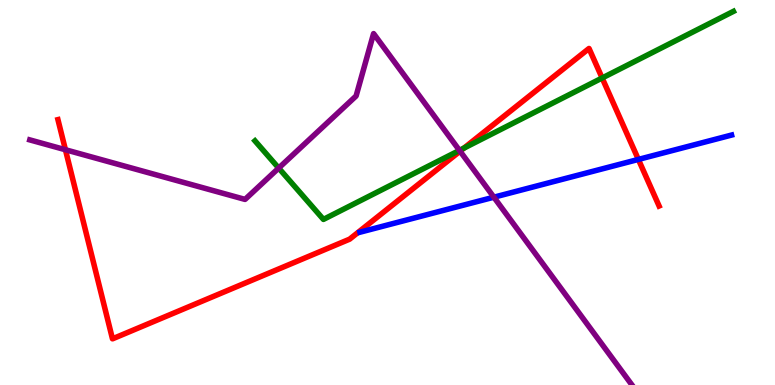[{'lines': ['blue', 'red'], 'intersections': [{'x': 8.24, 'y': 5.86}]}, {'lines': ['green', 'red'], 'intersections': [{'x': 5.99, 'y': 6.15}, {'x': 7.77, 'y': 7.97}]}, {'lines': ['purple', 'red'], 'intersections': [{'x': 0.844, 'y': 6.11}, {'x': 5.94, 'y': 6.07}]}, {'lines': ['blue', 'green'], 'intersections': []}, {'lines': ['blue', 'purple'], 'intersections': [{'x': 6.37, 'y': 4.88}]}, {'lines': ['green', 'purple'], 'intersections': [{'x': 3.6, 'y': 5.63}, {'x': 5.93, 'y': 6.09}]}]